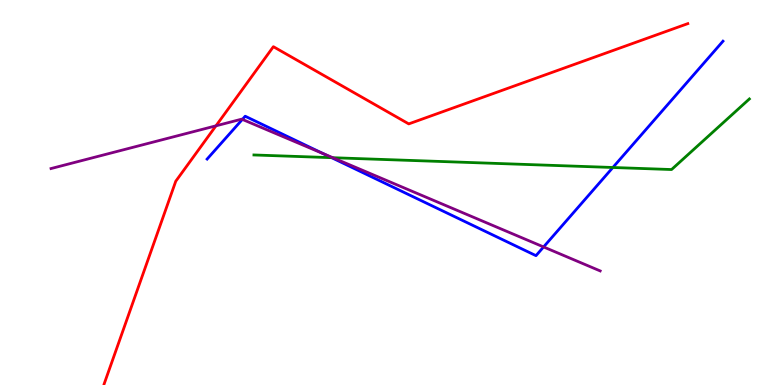[{'lines': ['blue', 'red'], 'intersections': []}, {'lines': ['green', 'red'], 'intersections': []}, {'lines': ['purple', 'red'], 'intersections': [{'x': 2.79, 'y': 6.73}]}, {'lines': ['blue', 'green'], 'intersections': [{'x': 4.28, 'y': 5.9}, {'x': 7.91, 'y': 5.65}]}, {'lines': ['blue', 'purple'], 'intersections': [{'x': 3.13, 'y': 6.9}, {'x': 4.17, 'y': 6.01}, {'x': 7.01, 'y': 3.59}]}, {'lines': ['green', 'purple'], 'intersections': [{'x': 4.29, 'y': 5.9}]}]